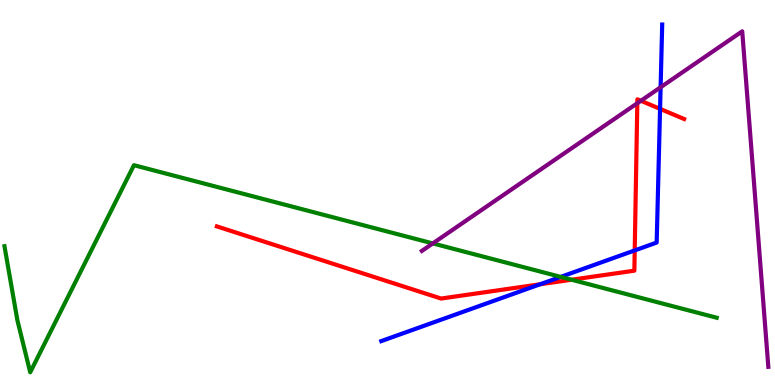[{'lines': ['blue', 'red'], 'intersections': [{'x': 6.97, 'y': 2.62}, {'x': 8.19, 'y': 3.5}, {'x': 8.52, 'y': 7.17}]}, {'lines': ['green', 'red'], 'intersections': [{'x': 7.38, 'y': 2.73}]}, {'lines': ['purple', 'red'], 'intersections': [{'x': 8.22, 'y': 7.32}, {'x': 8.27, 'y': 7.38}]}, {'lines': ['blue', 'green'], 'intersections': [{'x': 7.23, 'y': 2.81}]}, {'lines': ['blue', 'purple'], 'intersections': [{'x': 8.52, 'y': 7.73}]}, {'lines': ['green', 'purple'], 'intersections': [{'x': 5.58, 'y': 3.68}]}]